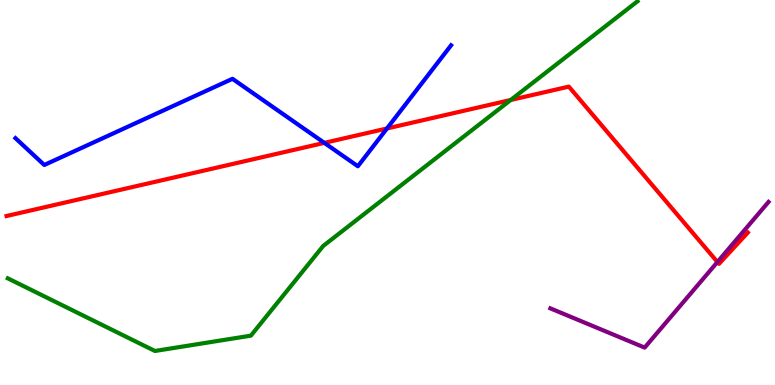[{'lines': ['blue', 'red'], 'intersections': [{'x': 4.19, 'y': 6.29}, {'x': 4.99, 'y': 6.66}]}, {'lines': ['green', 'red'], 'intersections': [{'x': 6.59, 'y': 7.4}]}, {'lines': ['purple', 'red'], 'intersections': [{'x': 9.26, 'y': 3.19}]}, {'lines': ['blue', 'green'], 'intersections': []}, {'lines': ['blue', 'purple'], 'intersections': []}, {'lines': ['green', 'purple'], 'intersections': []}]